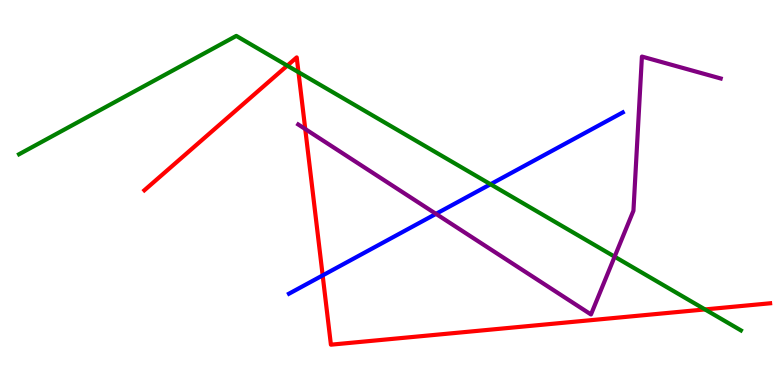[{'lines': ['blue', 'red'], 'intersections': [{'x': 4.16, 'y': 2.85}]}, {'lines': ['green', 'red'], 'intersections': [{'x': 3.71, 'y': 8.29}, {'x': 3.85, 'y': 8.13}, {'x': 9.1, 'y': 1.96}]}, {'lines': ['purple', 'red'], 'intersections': [{'x': 3.94, 'y': 6.65}]}, {'lines': ['blue', 'green'], 'intersections': [{'x': 6.33, 'y': 5.21}]}, {'lines': ['blue', 'purple'], 'intersections': [{'x': 5.63, 'y': 4.45}]}, {'lines': ['green', 'purple'], 'intersections': [{'x': 7.93, 'y': 3.33}]}]